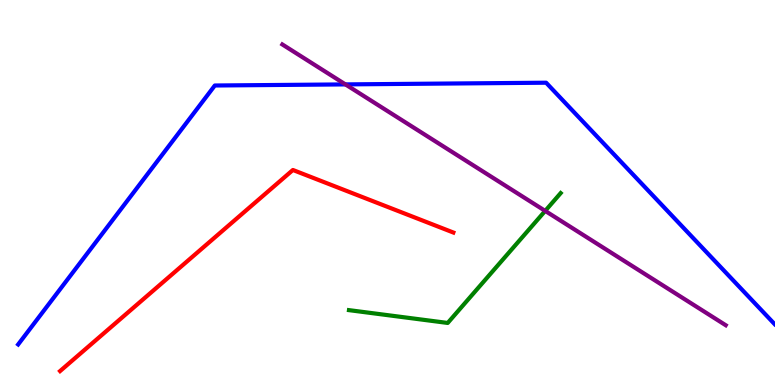[{'lines': ['blue', 'red'], 'intersections': []}, {'lines': ['green', 'red'], 'intersections': []}, {'lines': ['purple', 'red'], 'intersections': []}, {'lines': ['blue', 'green'], 'intersections': []}, {'lines': ['blue', 'purple'], 'intersections': [{'x': 4.46, 'y': 7.81}]}, {'lines': ['green', 'purple'], 'intersections': [{'x': 7.03, 'y': 4.52}]}]